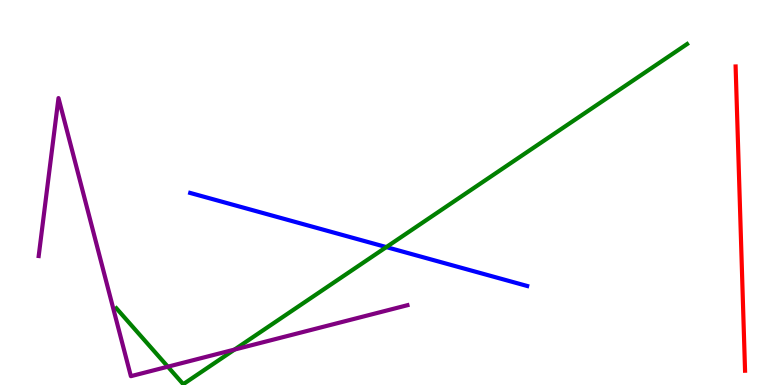[{'lines': ['blue', 'red'], 'intersections': []}, {'lines': ['green', 'red'], 'intersections': []}, {'lines': ['purple', 'red'], 'intersections': []}, {'lines': ['blue', 'green'], 'intersections': [{'x': 4.98, 'y': 3.58}]}, {'lines': ['blue', 'purple'], 'intersections': []}, {'lines': ['green', 'purple'], 'intersections': [{'x': 2.17, 'y': 0.476}, {'x': 3.03, 'y': 0.92}]}]